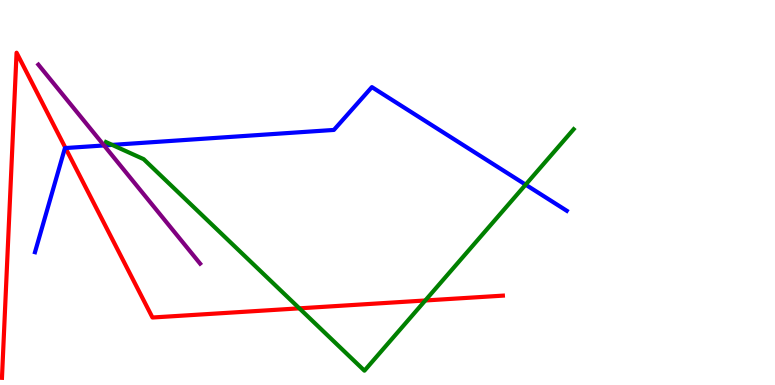[{'lines': ['blue', 'red'], 'intersections': [{'x': 0.845, 'y': 6.15}]}, {'lines': ['green', 'red'], 'intersections': [{'x': 3.86, 'y': 1.99}, {'x': 5.49, 'y': 2.2}]}, {'lines': ['purple', 'red'], 'intersections': []}, {'lines': ['blue', 'green'], 'intersections': [{'x': 1.45, 'y': 6.24}, {'x': 6.78, 'y': 5.2}]}, {'lines': ['blue', 'purple'], 'intersections': [{'x': 1.34, 'y': 6.22}]}, {'lines': ['green', 'purple'], 'intersections': []}]